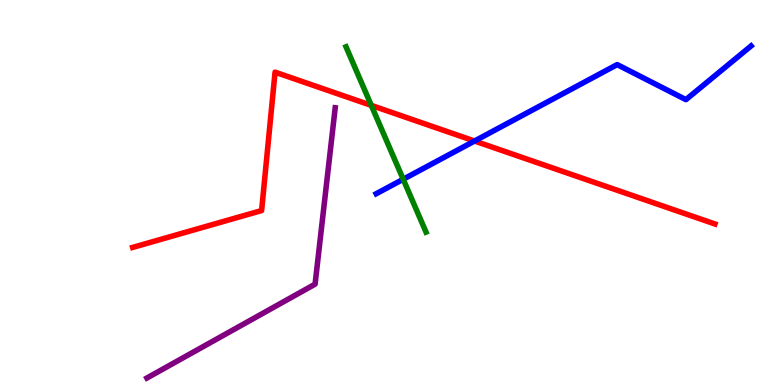[{'lines': ['blue', 'red'], 'intersections': [{'x': 6.12, 'y': 6.34}]}, {'lines': ['green', 'red'], 'intersections': [{'x': 4.79, 'y': 7.26}]}, {'lines': ['purple', 'red'], 'intersections': []}, {'lines': ['blue', 'green'], 'intersections': [{'x': 5.2, 'y': 5.34}]}, {'lines': ['blue', 'purple'], 'intersections': []}, {'lines': ['green', 'purple'], 'intersections': []}]